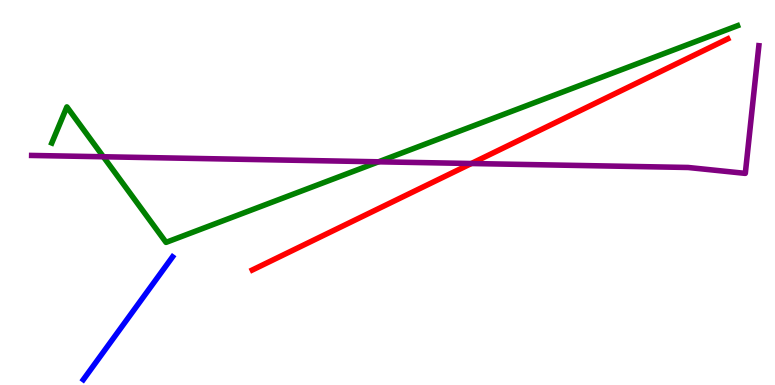[{'lines': ['blue', 'red'], 'intersections': []}, {'lines': ['green', 'red'], 'intersections': []}, {'lines': ['purple', 'red'], 'intersections': [{'x': 6.08, 'y': 5.75}]}, {'lines': ['blue', 'green'], 'intersections': []}, {'lines': ['blue', 'purple'], 'intersections': []}, {'lines': ['green', 'purple'], 'intersections': [{'x': 1.33, 'y': 5.93}, {'x': 4.88, 'y': 5.8}]}]